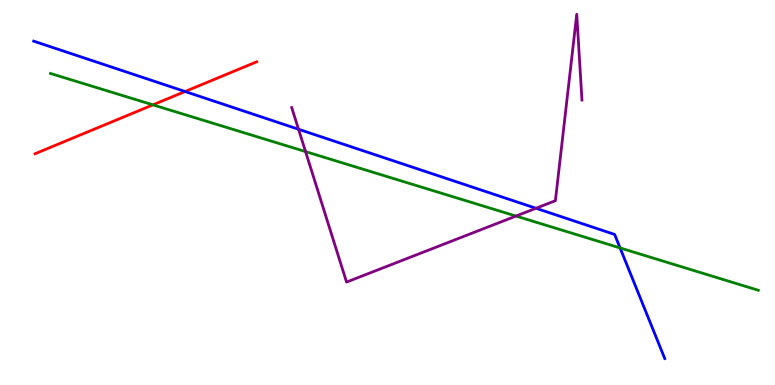[{'lines': ['blue', 'red'], 'intersections': [{'x': 2.39, 'y': 7.62}]}, {'lines': ['green', 'red'], 'intersections': [{'x': 1.97, 'y': 7.28}]}, {'lines': ['purple', 'red'], 'intersections': []}, {'lines': ['blue', 'green'], 'intersections': [{'x': 8.0, 'y': 3.56}]}, {'lines': ['blue', 'purple'], 'intersections': [{'x': 3.85, 'y': 6.64}, {'x': 6.92, 'y': 4.59}]}, {'lines': ['green', 'purple'], 'intersections': [{'x': 3.94, 'y': 6.06}, {'x': 6.66, 'y': 4.39}]}]